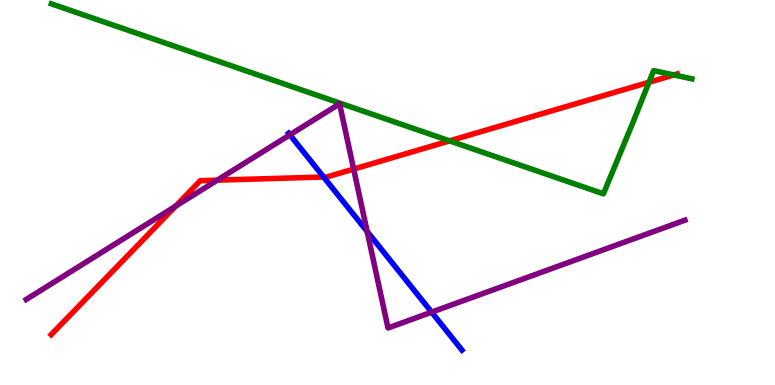[{'lines': ['blue', 'red'], 'intersections': [{'x': 4.18, 'y': 5.4}]}, {'lines': ['green', 'red'], 'intersections': [{'x': 5.8, 'y': 6.34}, {'x': 8.37, 'y': 7.86}, {'x': 8.69, 'y': 8.05}]}, {'lines': ['purple', 'red'], 'intersections': [{'x': 2.27, 'y': 4.64}, {'x': 2.8, 'y': 5.32}, {'x': 4.56, 'y': 5.61}]}, {'lines': ['blue', 'green'], 'intersections': []}, {'lines': ['blue', 'purple'], 'intersections': [{'x': 3.74, 'y': 6.5}, {'x': 4.74, 'y': 3.99}, {'x': 5.57, 'y': 1.89}]}, {'lines': ['green', 'purple'], 'intersections': []}]